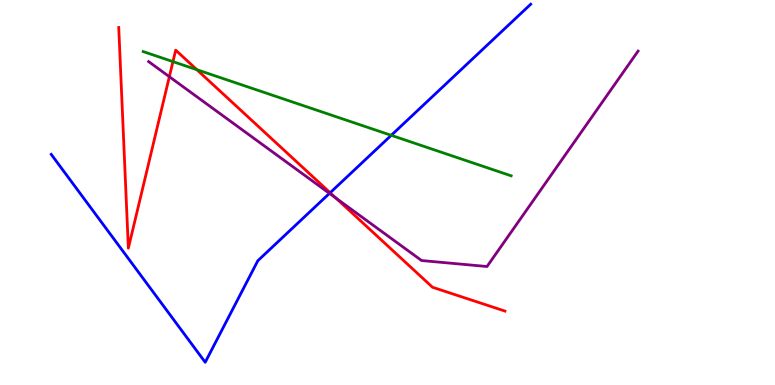[{'lines': ['blue', 'red'], 'intersections': [{'x': 4.26, 'y': 4.99}]}, {'lines': ['green', 'red'], 'intersections': [{'x': 2.23, 'y': 8.4}, {'x': 2.54, 'y': 8.19}]}, {'lines': ['purple', 'red'], 'intersections': [{'x': 2.19, 'y': 8.01}, {'x': 4.34, 'y': 4.85}]}, {'lines': ['blue', 'green'], 'intersections': [{'x': 5.05, 'y': 6.49}]}, {'lines': ['blue', 'purple'], 'intersections': [{'x': 4.25, 'y': 4.98}]}, {'lines': ['green', 'purple'], 'intersections': []}]